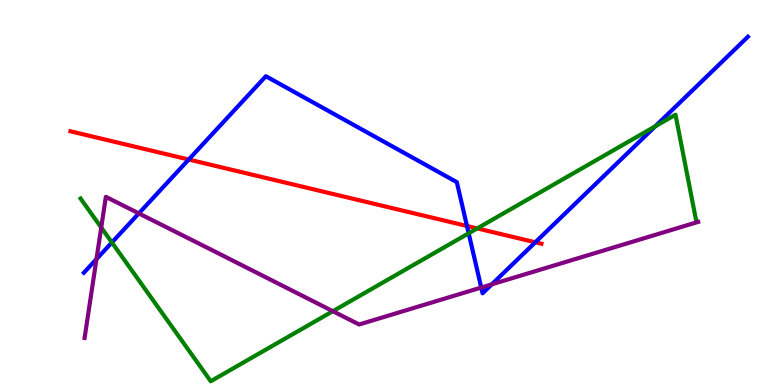[{'lines': ['blue', 'red'], 'intersections': [{'x': 2.43, 'y': 5.86}, {'x': 6.03, 'y': 4.13}, {'x': 6.91, 'y': 3.71}]}, {'lines': ['green', 'red'], 'intersections': [{'x': 6.16, 'y': 4.07}]}, {'lines': ['purple', 'red'], 'intersections': []}, {'lines': ['blue', 'green'], 'intersections': [{'x': 1.44, 'y': 3.7}, {'x': 6.05, 'y': 3.94}, {'x': 8.46, 'y': 6.72}]}, {'lines': ['blue', 'purple'], 'intersections': [{'x': 1.24, 'y': 3.27}, {'x': 1.79, 'y': 4.46}, {'x': 6.21, 'y': 2.53}, {'x': 6.35, 'y': 2.61}]}, {'lines': ['green', 'purple'], 'intersections': [{'x': 1.31, 'y': 4.09}, {'x': 4.29, 'y': 1.92}]}]